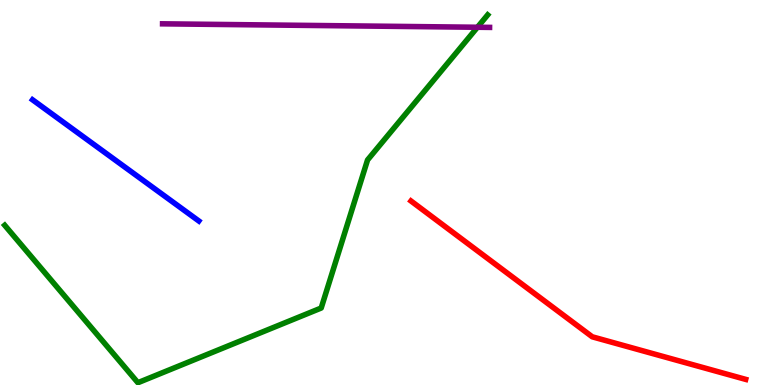[{'lines': ['blue', 'red'], 'intersections': []}, {'lines': ['green', 'red'], 'intersections': []}, {'lines': ['purple', 'red'], 'intersections': []}, {'lines': ['blue', 'green'], 'intersections': []}, {'lines': ['blue', 'purple'], 'intersections': []}, {'lines': ['green', 'purple'], 'intersections': [{'x': 6.16, 'y': 9.29}]}]